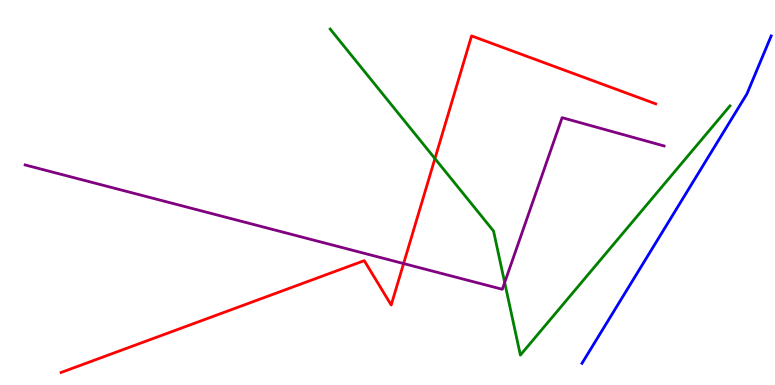[{'lines': ['blue', 'red'], 'intersections': []}, {'lines': ['green', 'red'], 'intersections': [{'x': 5.61, 'y': 5.88}]}, {'lines': ['purple', 'red'], 'intersections': [{'x': 5.21, 'y': 3.15}]}, {'lines': ['blue', 'green'], 'intersections': []}, {'lines': ['blue', 'purple'], 'intersections': []}, {'lines': ['green', 'purple'], 'intersections': [{'x': 6.51, 'y': 2.66}]}]